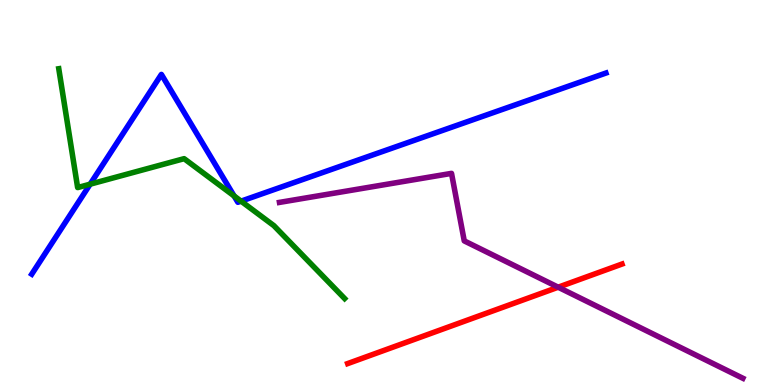[{'lines': ['blue', 'red'], 'intersections': []}, {'lines': ['green', 'red'], 'intersections': []}, {'lines': ['purple', 'red'], 'intersections': [{'x': 7.2, 'y': 2.54}]}, {'lines': ['blue', 'green'], 'intersections': [{'x': 1.16, 'y': 5.22}, {'x': 3.02, 'y': 4.91}, {'x': 3.11, 'y': 4.78}]}, {'lines': ['blue', 'purple'], 'intersections': []}, {'lines': ['green', 'purple'], 'intersections': []}]